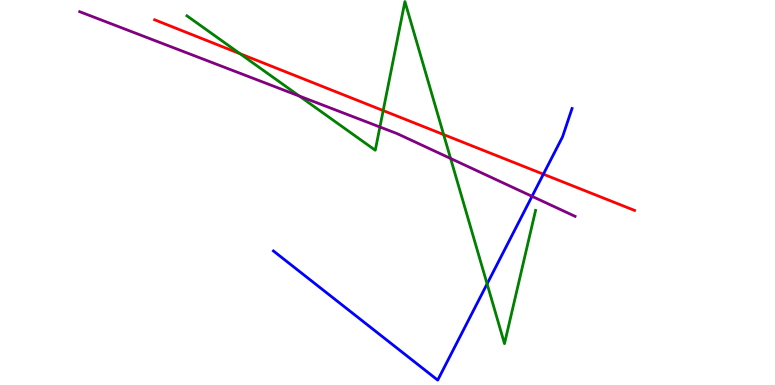[{'lines': ['blue', 'red'], 'intersections': [{'x': 7.01, 'y': 5.48}]}, {'lines': ['green', 'red'], 'intersections': [{'x': 3.1, 'y': 8.61}, {'x': 4.94, 'y': 7.13}, {'x': 5.72, 'y': 6.5}]}, {'lines': ['purple', 'red'], 'intersections': []}, {'lines': ['blue', 'green'], 'intersections': [{'x': 6.29, 'y': 2.63}]}, {'lines': ['blue', 'purple'], 'intersections': [{'x': 6.86, 'y': 4.9}]}, {'lines': ['green', 'purple'], 'intersections': [{'x': 3.86, 'y': 7.5}, {'x': 4.9, 'y': 6.7}, {'x': 5.81, 'y': 5.88}]}]